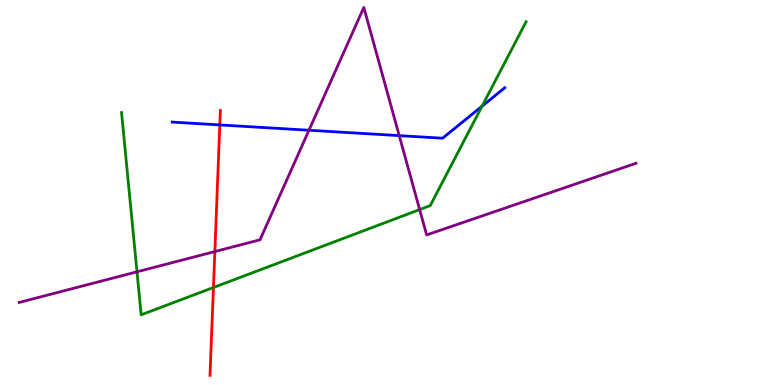[{'lines': ['blue', 'red'], 'intersections': [{'x': 2.84, 'y': 6.76}]}, {'lines': ['green', 'red'], 'intersections': [{'x': 2.75, 'y': 2.53}]}, {'lines': ['purple', 'red'], 'intersections': [{'x': 2.77, 'y': 3.47}]}, {'lines': ['blue', 'green'], 'intersections': [{'x': 6.22, 'y': 7.24}]}, {'lines': ['blue', 'purple'], 'intersections': [{'x': 3.99, 'y': 6.62}, {'x': 5.15, 'y': 6.48}]}, {'lines': ['green', 'purple'], 'intersections': [{'x': 1.77, 'y': 2.94}, {'x': 5.41, 'y': 4.56}]}]